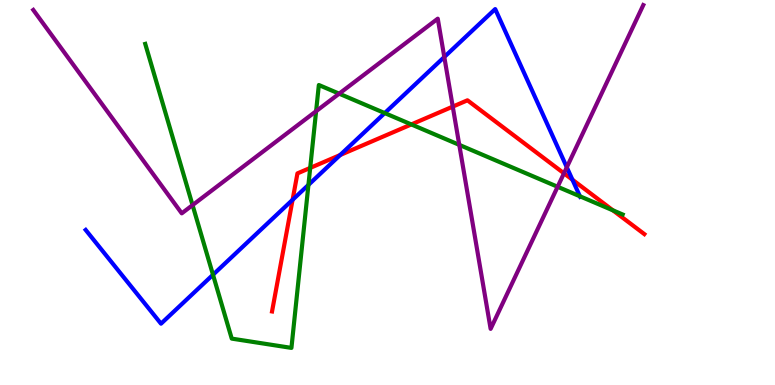[{'lines': ['blue', 'red'], 'intersections': [{'x': 3.78, 'y': 4.81}, {'x': 4.39, 'y': 5.97}, {'x': 7.39, 'y': 5.33}]}, {'lines': ['green', 'red'], 'intersections': [{'x': 4.0, 'y': 5.64}, {'x': 5.31, 'y': 6.77}, {'x': 7.91, 'y': 4.54}]}, {'lines': ['purple', 'red'], 'intersections': [{'x': 5.84, 'y': 7.23}, {'x': 7.28, 'y': 5.5}]}, {'lines': ['blue', 'green'], 'intersections': [{'x': 2.75, 'y': 2.86}, {'x': 3.98, 'y': 5.2}, {'x': 4.96, 'y': 7.06}, {'x': 7.48, 'y': 4.9}]}, {'lines': ['blue', 'purple'], 'intersections': [{'x': 5.73, 'y': 8.52}, {'x': 7.31, 'y': 5.65}]}, {'lines': ['green', 'purple'], 'intersections': [{'x': 2.48, 'y': 4.67}, {'x': 4.08, 'y': 7.11}, {'x': 4.38, 'y': 7.57}, {'x': 5.93, 'y': 6.24}, {'x': 7.2, 'y': 5.15}]}]